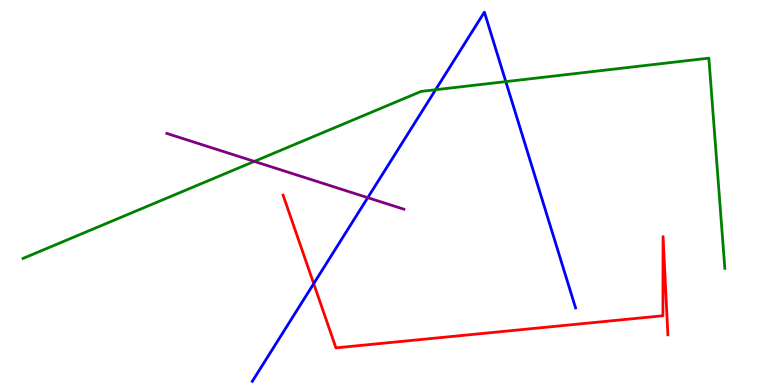[{'lines': ['blue', 'red'], 'intersections': [{'x': 4.05, 'y': 2.63}]}, {'lines': ['green', 'red'], 'intersections': []}, {'lines': ['purple', 'red'], 'intersections': []}, {'lines': ['blue', 'green'], 'intersections': [{'x': 5.62, 'y': 7.67}, {'x': 6.53, 'y': 7.88}]}, {'lines': ['blue', 'purple'], 'intersections': [{'x': 4.75, 'y': 4.87}]}, {'lines': ['green', 'purple'], 'intersections': [{'x': 3.28, 'y': 5.81}]}]